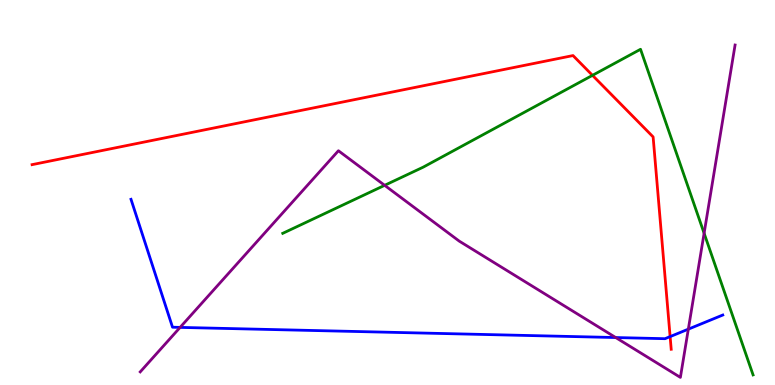[{'lines': ['blue', 'red'], 'intersections': [{'x': 8.65, 'y': 1.26}]}, {'lines': ['green', 'red'], 'intersections': [{'x': 7.65, 'y': 8.04}]}, {'lines': ['purple', 'red'], 'intersections': []}, {'lines': ['blue', 'green'], 'intersections': []}, {'lines': ['blue', 'purple'], 'intersections': [{'x': 2.32, 'y': 1.5}, {'x': 7.94, 'y': 1.23}, {'x': 8.88, 'y': 1.45}]}, {'lines': ['green', 'purple'], 'intersections': [{'x': 4.96, 'y': 5.19}, {'x': 9.09, 'y': 3.94}]}]